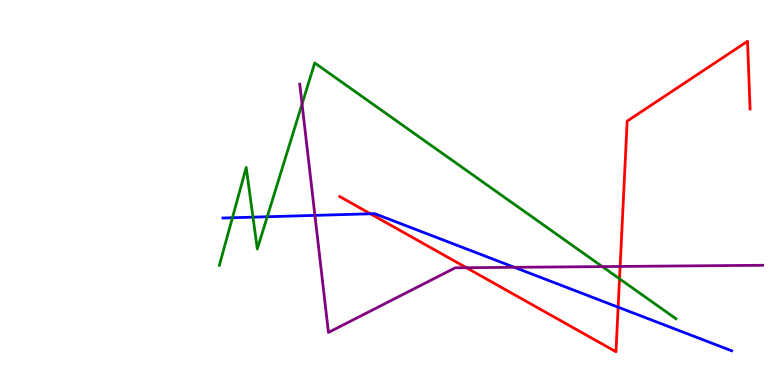[{'lines': ['blue', 'red'], 'intersections': [{'x': 4.78, 'y': 4.45}, {'x': 7.98, 'y': 2.02}]}, {'lines': ['green', 'red'], 'intersections': [{'x': 7.99, 'y': 2.76}]}, {'lines': ['purple', 'red'], 'intersections': [{'x': 6.02, 'y': 3.05}, {'x': 8.0, 'y': 3.08}]}, {'lines': ['blue', 'green'], 'intersections': [{'x': 3.0, 'y': 4.34}, {'x': 3.26, 'y': 4.36}, {'x': 3.45, 'y': 4.37}]}, {'lines': ['blue', 'purple'], 'intersections': [{'x': 4.06, 'y': 4.41}, {'x': 6.64, 'y': 3.06}]}, {'lines': ['green', 'purple'], 'intersections': [{'x': 3.9, 'y': 7.3}, {'x': 7.77, 'y': 3.08}]}]